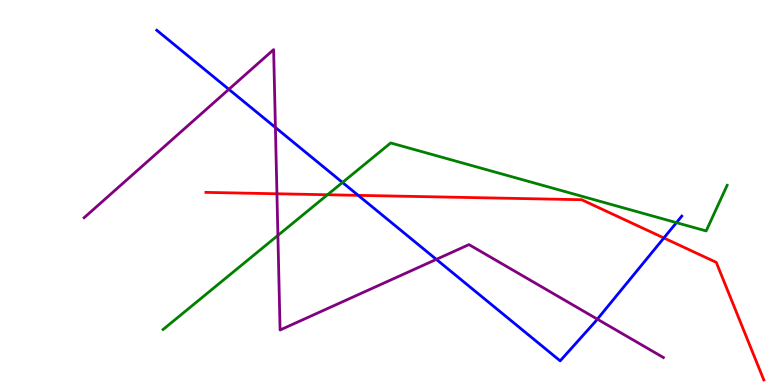[{'lines': ['blue', 'red'], 'intersections': [{'x': 4.62, 'y': 4.93}, {'x': 8.57, 'y': 3.82}]}, {'lines': ['green', 'red'], 'intersections': [{'x': 4.23, 'y': 4.94}]}, {'lines': ['purple', 'red'], 'intersections': [{'x': 3.57, 'y': 4.97}]}, {'lines': ['blue', 'green'], 'intersections': [{'x': 4.42, 'y': 5.26}, {'x': 8.73, 'y': 4.22}]}, {'lines': ['blue', 'purple'], 'intersections': [{'x': 2.95, 'y': 7.68}, {'x': 3.55, 'y': 6.69}, {'x': 5.63, 'y': 3.26}, {'x': 7.71, 'y': 1.71}]}, {'lines': ['green', 'purple'], 'intersections': [{'x': 3.59, 'y': 3.89}]}]